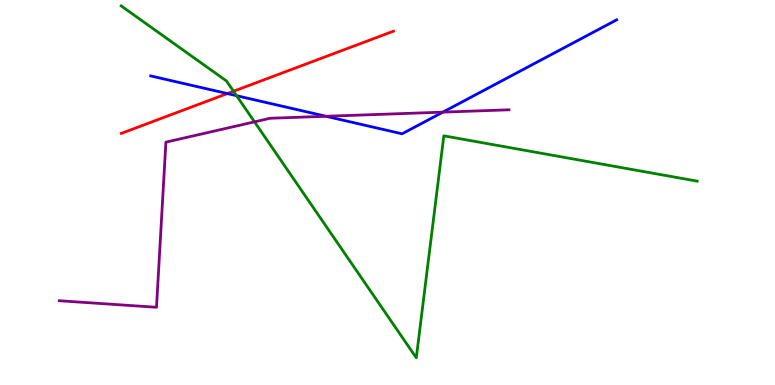[{'lines': ['blue', 'red'], 'intersections': [{'x': 2.93, 'y': 7.57}]}, {'lines': ['green', 'red'], 'intersections': [{'x': 3.01, 'y': 7.63}]}, {'lines': ['purple', 'red'], 'intersections': []}, {'lines': ['blue', 'green'], 'intersections': [{'x': 3.05, 'y': 7.51}]}, {'lines': ['blue', 'purple'], 'intersections': [{'x': 4.21, 'y': 6.98}, {'x': 5.71, 'y': 7.09}]}, {'lines': ['green', 'purple'], 'intersections': [{'x': 3.28, 'y': 6.83}]}]